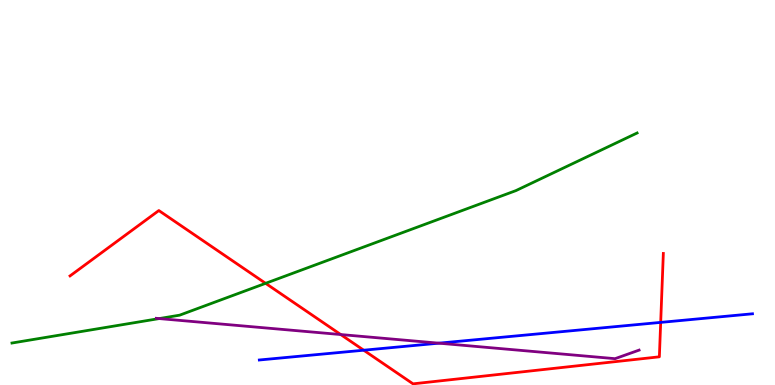[{'lines': ['blue', 'red'], 'intersections': [{'x': 4.69, 'y': 0.904}, {'x': 8.52, 'y': 1.63}]}, {'lines': ['green', 'red'], 'intersections': [{'x': 3.43, 'y': 2.64}]}, {'lines': ['purple', 'red'], 'intersections': [{'x': 4.4, 'y': 1.31}]}, {'lines': ['blue', 'green'], 'intersections': []}, {'lines': ['blue', 'purple'], 'intersections': [{'x': 5.66, 'y': 1.09}]}, {'lines': ['green', 'purple'], 'intersections': [{'x': 2.05, 'y': 1.73}]}]